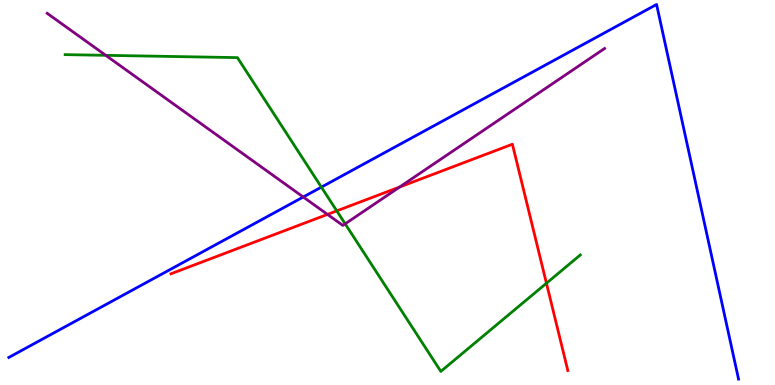[{'lines': ['blue', 'red'], 'intersections': []}, {'lines': ['green', 'red'], 'intersections': [{'x': 4.35, 'y': 4.52}, {'x': 7.05, 'y': 2.64}]}, {'lines': ['purple', 'red'], 'intersections': [{'x': 4.23, 'y': 4.43}, {'x': 5.16, 'y': 5.14}]}, {'lines': ['blue', 'green'], 'intersections': [{'x': 4.15, 'y': 5.14}]}, {'lines': ['blue', 'purple'], 'intersections': [{'x': 3.91, 'y': 4.88}]}, {'lines': ['green', 'purple'], 'intersections': [{'x': 1.36, 'y': 8.56}, {'x': 4.45, 'y': 4.19}]}]